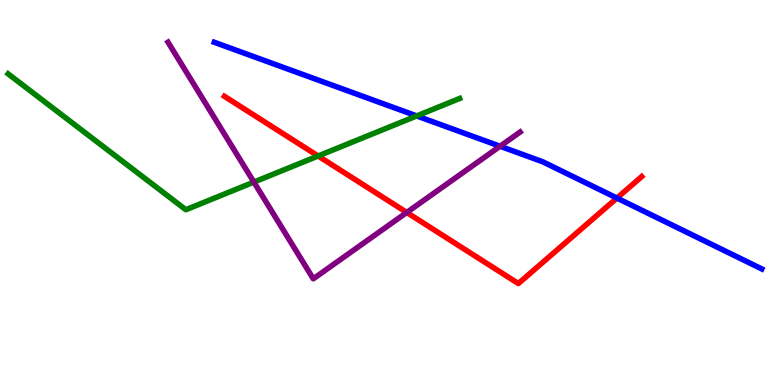[{'lines': ['blue', 'red'], 'intersections': [{'x': 7.96, 'y': 4.86}]}, {'lines': ['green', 'red'], 'intersections': [{'x': 4.1, 'y': 5.95}]}, {'lines': ['purple', 'red'], 'intersections': [{'x': 5.25, 'y': 4.48}]}, {'lines': ['blue', 'green'], 'intersections': [{'x': 5.38, 'y': 6.99}]}, {'lines': ['blue', 'purple'], 'intersections': [{'x': 6.45, 'y': 6.2}]}, {'lines': ['green', 'purple'], 'intersections': [{'x': 3.28, 'y': 5.27}]}]